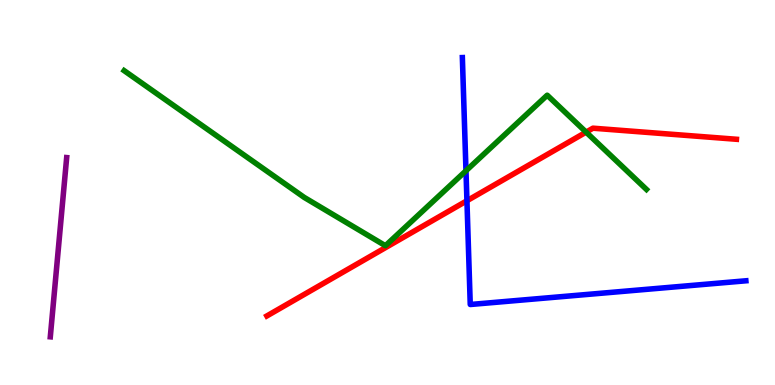[{'lines': ['blue', 'red'], 'intersections': [{'x': 6.02, 'y': 4.79}]}, {'lines': ['green', 'red'], 'intersections': [{'x': 7.56, 'y': 6.57}]}, {'lines': ['purple', 'red'], 'intersections': []}, {'lines': ['blue', 'green'], 'intersections': [{'x': 6.01, 'y': 5.56}]}, {'lines': ['blue', 'purple'], 'intersections': []}, {'lines': ['green', 'purple'], 'intersections': []}]